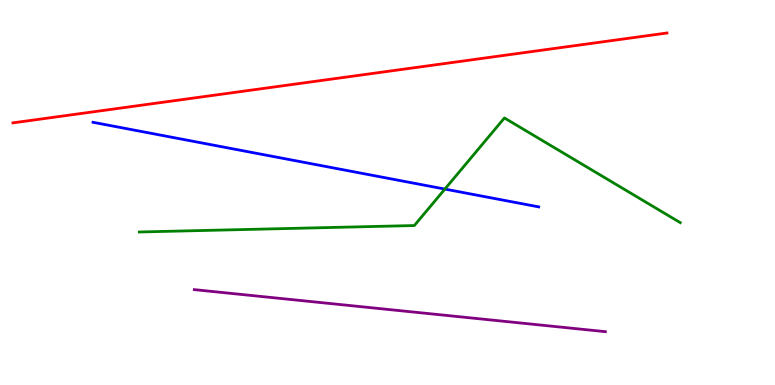[{'lines': ['blue', 'red'], 'intersections': []}, {'lines': ['green', 'red'], 'intersections': []}, {'lines': ['purple', 'red'], 'intersections': []}, {'lines': ['blue', 'green'], 'intersections': [{'x': 5.74, 'y': 5.09}]}, {'lines': ['blue', 'purple'], 'intersections': []}, {'lines': ['green', 'purple'], 'intersections': []}]